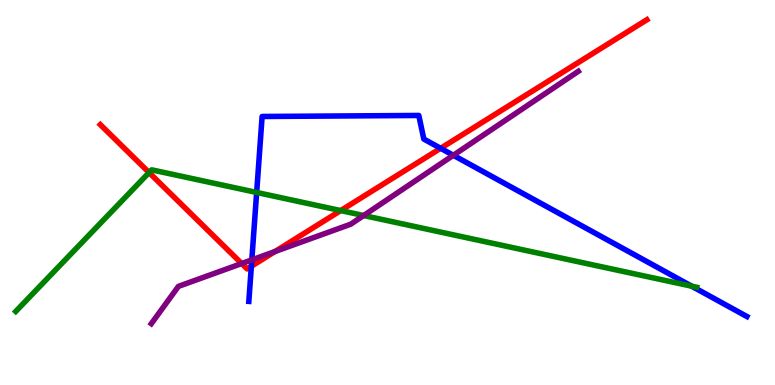[{'lines': ['blue', 'red'], 'intersections': [{'x': 3.24, 'y': 3.08}, {'x': 5.69, 'y': 6.15}]}, {'lines': ['green', 'red'], 'intersections': [{'x': 1.92, 'y': 5.52}, {'x': 4.4, 'y': 4.53}]}, {'lines': ['purple', 'red'], 'intersections': [{'x': 3.12, 'y': 3.15}, {'x': 3.55, 'y': 3.47}]}, {'lines': ['blue', 'green'], 'intersections': [{'x': 3.31, 'y': 5.0}, {'x': 8.92, 'y': 2.57}]}, {'lines': ['blue', 'purple'], 'intersections': [{'x': 3.25, 'y': 3.25}, {'x': 5.85, 'y': 5.97}]}, {'lines': ['green', 'purple'], 'intersections': [{'x': 4.69, 'y': 4.4}]}]